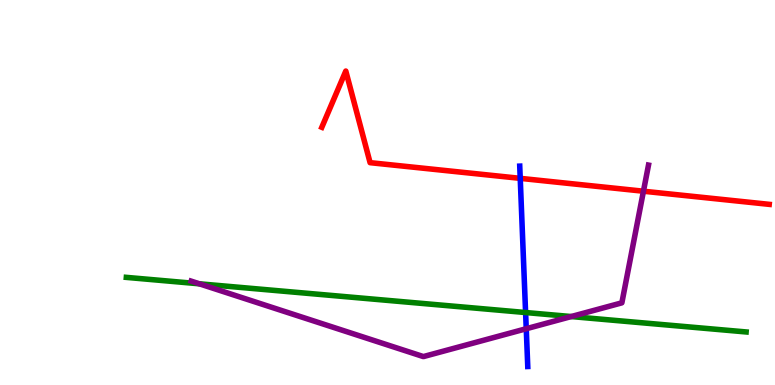[{'lines': ['blue', 'red'], 'intersections': [{'x': 6.71, 'y': 5.37}]}, {'lines': ['green', 'red'], 'intersections': []}, {'lines': ['purple', 'red'], 'intersections': [{'x': 8.3, 'y': 5.03}]}, {'lines': ['blue', 'green'], 'intersections': [{'x': 6.78, 'y': 1.88}]}, {'lines': ['blue', 'purple'], 'intersections': [{'x': 6.79, 'y': 1.46}]}, {'lines': ['green', 'purple'], 'intersections': [{'x': 2.57, 'y': 2.63}, {'x': 7.37, 'y': 1.78}]}]